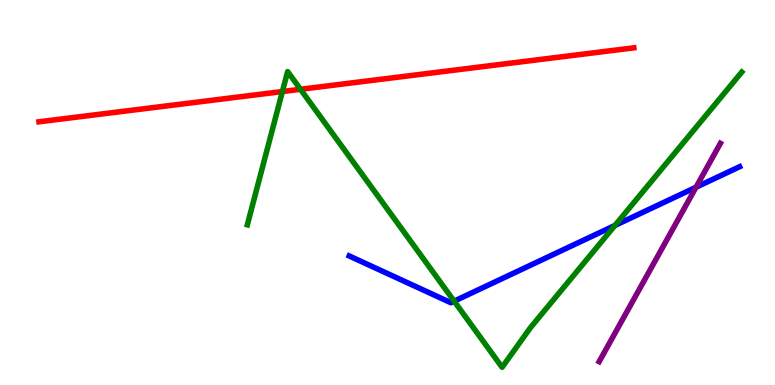[{'lines': ['blue', 'red'], 'intersections': []}, {'lines': ['green', 'red'], 'intersections': [{'x': 3.64, 'y': 7.62}, {'x': 3.88, 'y': 7.68}]}, {'lines': ['purple', 'red'], 'intersections': []}, {'lines': ['blue', 'green'], 'intersections': [{'x': 5.86, 'y': 2.18}, {'x': 7.94, 'y': 4.14}]}, {'lines': ['blue', 'purple'], 'intersections': [{'x': 8.98, 'y': 5.14}]}, {'lines': ['green', 'purple'], 'intersections': []}]